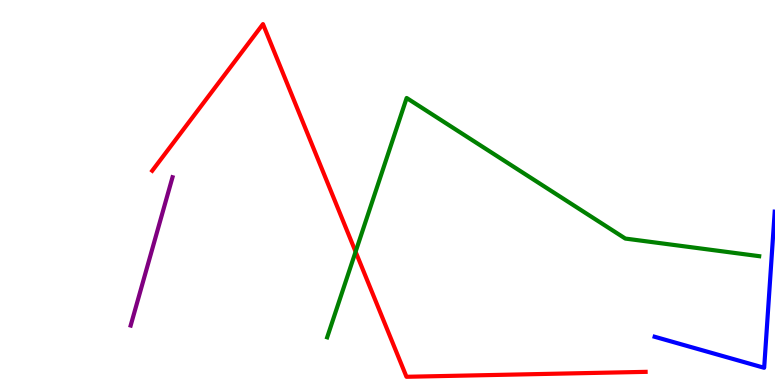[{'lines': ['blue', 'red'], 'intersections': []}, {'lines': ['green', 'red'], 'intersections': [{'x': 4.59, 'y': 3.46}]}, {'lines': ['purple', 'red'], 'intersections': []}, {'lines': ['blue', 'green'], 'intersections': []}, {'lines': ['blue', 'purple'], 'intersections': []}, {'lines': ['green', 'purple'], 'intersections': []}]